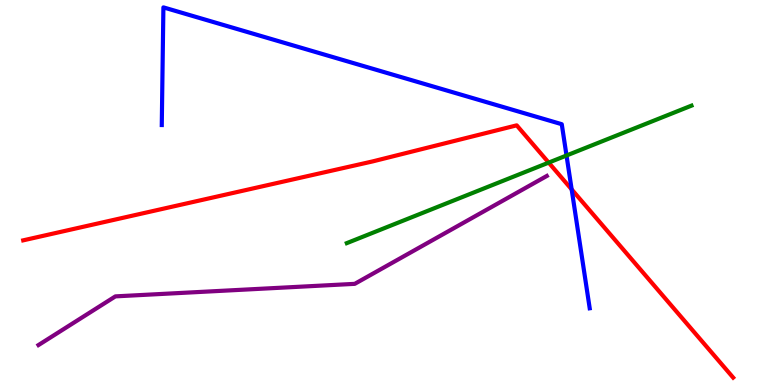[{'lines': ['blue', 'red'], 'intersections': [{'x': 7.38, 'y': 5.08}]}, {'lines': ['green', 'red'], 'intersections': [{'x': 7.08, 'y': 5.78}]}, {'lines': ['purple', 'red'], 'intersections': []}, {'lines': ['blue', 'green'], 'intersections': [{'x': 7.31, 'y': 5.96}]}, {'lines': ['blue', 'purple'], 'intersections': []}, {'lines': ['green', 'purple'], 'intersections': []}]